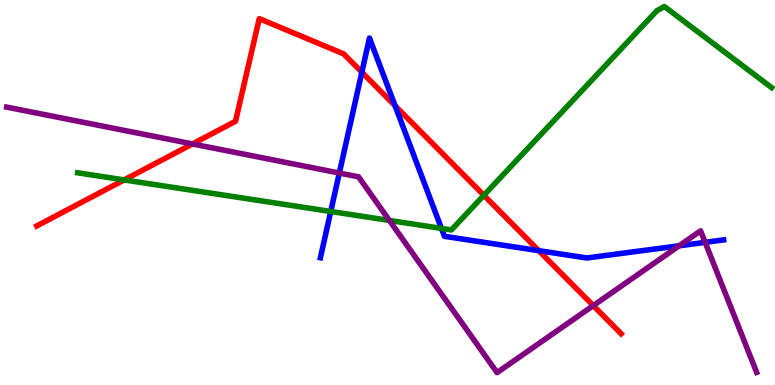[{'lines': ['blue', 'red'], 'intersections': [{'x': 4.67, 'y': 8.12}, {'x': 5.1, 'y': 7.25}, {'x': 6.95, 'y': 3.49}]}, {'lines': ['green', 'red'], 'intersections': [{'x': 1.6, 'y': 5.33}, {'x': 6.24, 'y': 4.93}]}, {'lines': ['purple', 'red'], 'intersections': [{'x': 2.48, 'y': 6.26}, {'x': 7.66, 'y': 2.06}]}, {'lines': ['blue', 'green'], 'intersections': [{'x': 4.27, 'y': 4.51}, {'x': 5.7, 'y': 4.07}]}, {'lines': ['blue', 'purple'], 'intersections': [{'x': 4.38, 'y': 5.51}, {'x': 8.76, 'y': 3.62}, {'x': 9.1, 'y': 3.71}]}, {'lines': ['green', 'purple'], 'intersections': [{'x': 5.02, 'y': 4.27}]}]